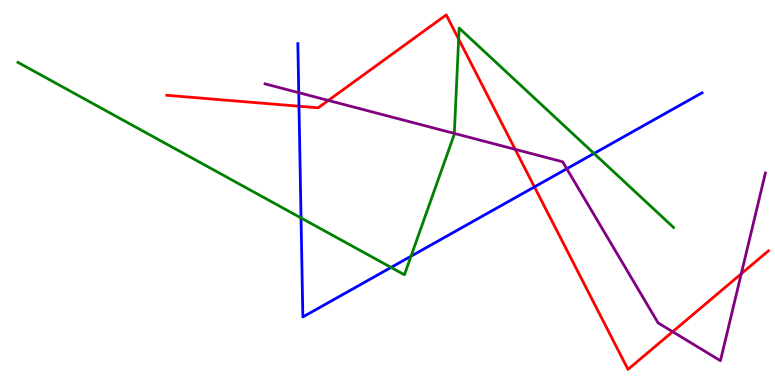[{'lines': ['blue', 'red'], 'intersections': [{'x': 3.86, 'y': 7.24}, {'x': 6.9, 'y': 5.14}]}, {'lines': ['green', 'red'], 'intersections': [{'x': 5.92, 'y': 8.98}]}, {'lines': ['purple', 'red'], 'intersections': [{'x': 4.24, 'y': 7.39}, {'x': 6.65, 'y': 6.12}, {'x': 8.68, 'y': 1.38}, {'x': 9.56, 'y': 2.89}]}, {'lines': ['blue', 'green'], 'intersections': [{'x': 3.88, 'y': 4.34}, {'x': 5.05, 'y': 3.05}, {'x': 5.3, 'y': 3.34}, {'x': 7.66, 'y': 6.01}]}, {'lines': ['blue', 'purple'], 'intersections': [{'x': 3.85, 'y': 7.59}, {'x': 7.31, 'y': 5.62}]}, {'lines': ['green', 'purple'], 'intersections': [{'x': 5.86, 'y': 6.53}]}]